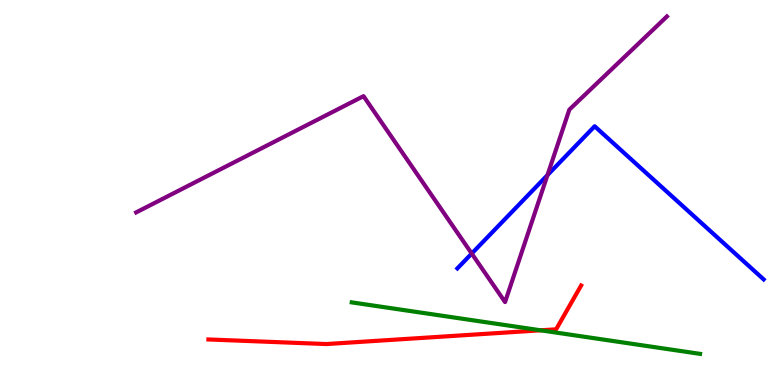[{'lines': ['blue', 'red'], 'intersections': []}, {'lines': ['green', 'red'], 'intersections': [{'x': 6.98, 'y': 1.42}]}, {'lines': ['purple', 'red'], 'intersections': []}, {'lines': ['blue', 'green'], 'intersections': []}, {'lines': ['blue', 'purple'], 'intersections': [{'x': 6.09, 'y': 3.41}, {'x': 7.06, 'y': 5.45}]}, {'lines': ['green', 'purple'], 'intersections': []}]